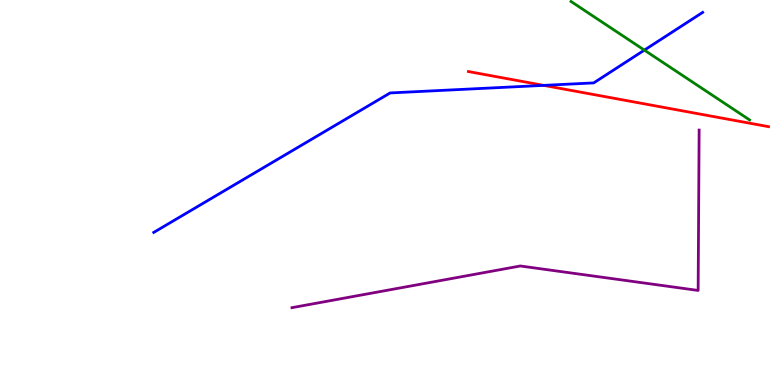[{'lines': ['blue', 'red'], 'intersections': [{'x': 7.02, 'y': 7.78}]}, {'lines': ['green', 'red'], 'intersections': []}, {'lines': ['purple', 'red'], 'intersections': []}, {'lines': ['blue', 'green'], 'intersections': [{'x': 8.31, 'y': 8.7}]}, {'lines': ['blue', 'purple'], 'intersections': []}, {'lines': ['green', 'purple'], 'intersections': []}]